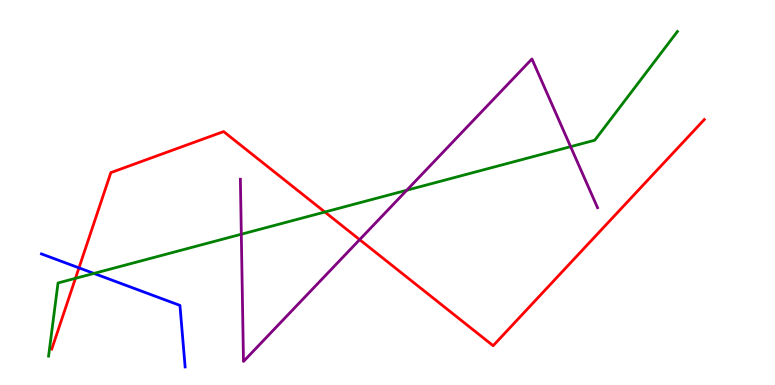[{'lines': ['blue', 'red'], 'intersections': [{'x': 1.02, 'y': 3.04}]}, {'lines': ['green', 'red'], 'intersections': [{'x': 0.974, 'y': 2.77}, {'x': 4.19, 'y': 4.49}]}, {'lines': ['purple', 'red'], 'intersections': [{'x': 4.64, 'y': 3.78}]}, {'lines': ['blue', 'green'], 'intersections': [{'x': 1.21, 'y': 2.9}]}, {'lines': ['blue', 'purple'], 'intersections': []}, {'lines': ['green', 'purple'], 'intersections': [{'x': 3.11, 'y': 3.92}, {'x': 5.25, 'y': 5.06}, {'x': 7.36, 'y': 6.19}]}]